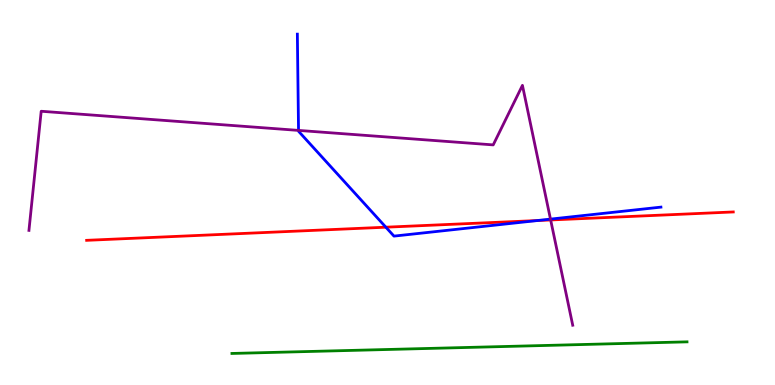[{'lines': ['blue', 'red'], 'intersections': [{'x': 4.98, 'y': 4.1}, {'x': 6.93, 'y': 4.27}]}, {'lines': ['green', 'red'], 'intersections': []}, {'lines': ['purple', 'red'], 'intersections': [{'x': 7.11, 'y': 4.29}]}, {'lines': ['blue', 'green'], 'intersections': []}, {'lines': ['blue', 'purple'], 'intersections': [{'x': 3.85, 'y': 6.61}, {'x': 7.1, 'y': 4.31}]}, {'lines': ['green', 'purple'], 'intersections': []}]